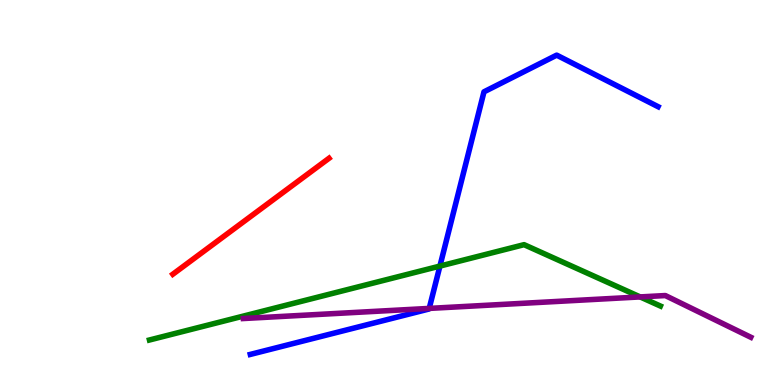[{'lines': ['blue', 'red'], 'intersections': []}, {'lines': ['green', 'red'], 'intersections': []}, {'lines': ['purple', 'red'], 'intersections': []}, {'lines': ['blue', 'green'], 'intersections': [{'x': 5.68, 'y': 3.09}]}, {'lines': ['blue', 'purple'], 'intersections': [{'x': 5.54, 'y': 1.99}]}, {'lines': ['green', 'purple'], 'intersections': [{'x': 8.26, 'y': 2.29}]}]